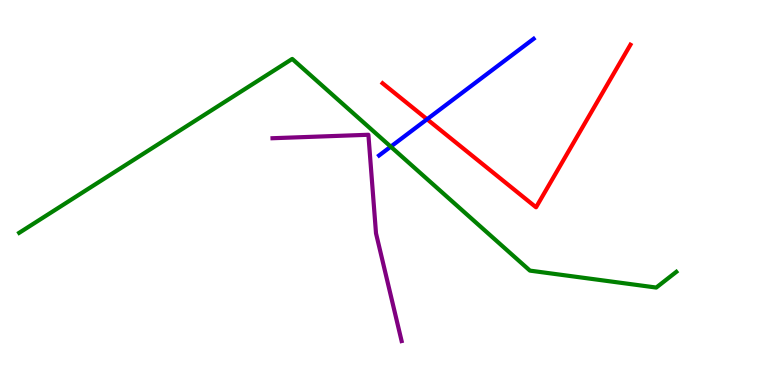[{'lines': ['blue', 'red'], 'intersections': [{'x': 5.51, 'y': 6.9}]}, {'lines': ['green', 'red'], 'intersections': []}, {'lines': ['purple', 'red'], 'intersections': []}, {'lines': ['blue', 'green'], 'intersections': [{'x': 5.04, 'y': 6.19}]}, {'lines': ['blue', 'purple'], 'intersections': []}, {'lines': ['green', 'purple'], 'intersections': []}]